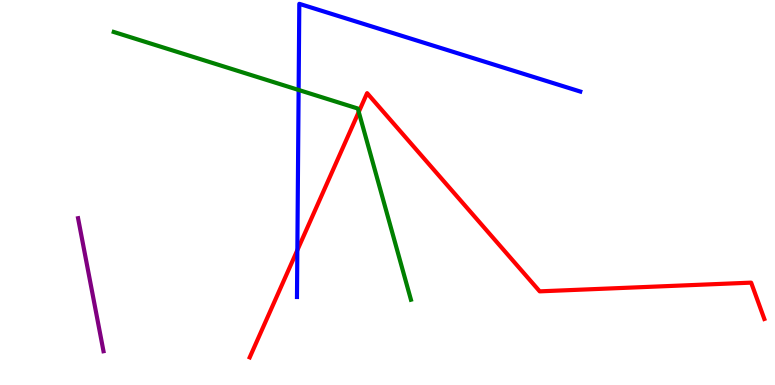[{'lines': ['blue', 'red'], 'intersections': [{'x': 3.84, 'y': 3.5}]}, {'lines': ['green', 'red'], 'intersections': [{'x': 4.63, 'y': 7.09}]}, {'lines': ['purple', 'red'], 'intersections': []}, {'lines': ['blue', 'green'], 'intersections': [{'x': 3.85, 'y': 7.66}]}, {'lines': ['blue', 'purple'], 'intersections': []}, {'lines': ['green', 'purple'], 'intersections': []}]